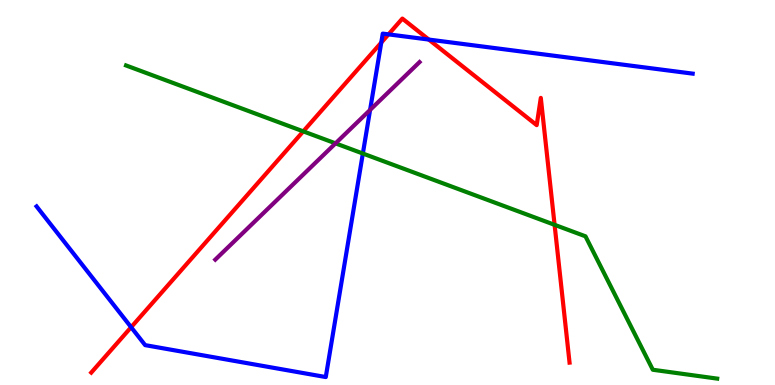[{'lines': ['blue', 'red'], 'intersections': [{'x': 1.69, 'y': 1.5}, {'x': 4.92, 'y': 8.89}, {'x': 5.01, 'y': 9.11}, {'x': 5.53, 'y': 8.97}]}, {'lines': ['green', 'red'], 'intersections': [{'x': 3.91, 'y': 6.59}, {'x': 7.16, 'y': 4.16}]}, {'lines': ['purple', 'red'], 'intersections': []}, {'lines': ['blue', 'green'], 'intersections': [{'x': 4.68, 'y': 6.01}]}, {'lines': ['blue', 'purple'], 'intersections': [{'x': 4.78, 'y': 7.14}]}, {'lines': ['green', 'purple'], 'intersections': [{'x': 4.33, 'y': 6.28}]}]